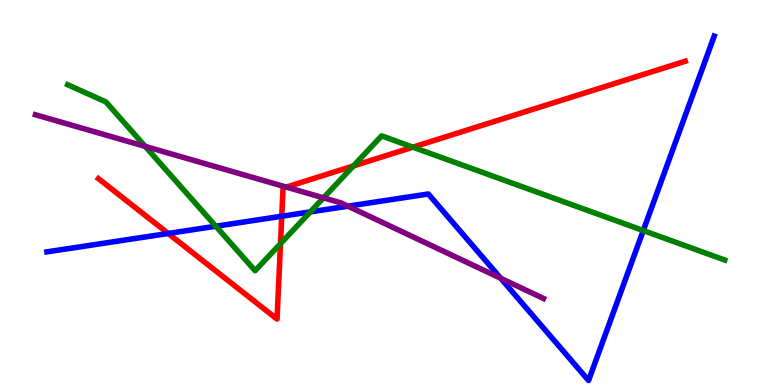[{'lines': ['blue', 'red'], 'intersections': [{'x': 2.17, 'y': 3.94}, {'x': 3.64, 'y': 4.38}]}, {'lines': ['green', 'red'], 'intersections': [{'x': 3.62, 'y': 3.67}, {'x': 4.56, 'y': 5.69}, {'x': 5.33, 'y': 6.18}]}, {'lines': ['purple', 'red'], 'intersections': [{'x': 3.69, 'y': 5.14}]}, {'lines': ['blue', 'green'], 'intersections': [{'x': 2.78, 'y': 4.12}, {'x': 4.0, 'y': 4.5}, {'x': 8.3, 'y': 4.01}]}, {'lines': ['blue', 'purple'], 'intersections': [{'x': 4.49, 'y': 4.64}, {'x': 6.46, 'y': 2.77}]}, {'lines': ['green', 'purple'], 'intersections': [{'x': 1.87, 'y': 6.2}, {'x': 4.17, 'y': 4.86}]}]